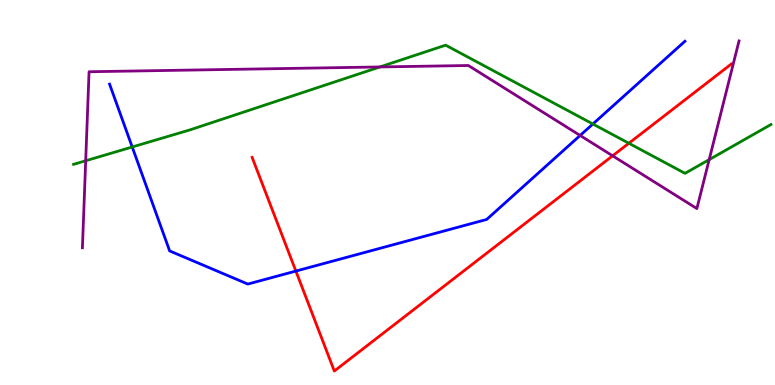[{'lines': ['blue', 'red'], 'intersections': [{'x': 3.82, 'y': 2.96}]}, {'lines': ['green', 'red'], 'intersections': [{'x': 8.11, 'y': 6.28}]}, {'lines': ['purple', 'red'], 'intersections': [{'x': 7.9, 'y': 5.95}]}, {'lines': ['blue', 'green'], 'intersections': [{'x': 1.71, 'y': 6.18}, {'x': 7.65, 'y': 6.78}]}, {'lines': ['blue', 'purple'], 'intersections': [{'x': 7.49, 'y': 6.48}]}, {'lines': ['green', 'purple'], 'intersections': [{'x': 1.11, 'y': 5.82}, {'x': 4.9, 'y': 8.26}, {'x': 9.15, 'y': 5.85}]}]